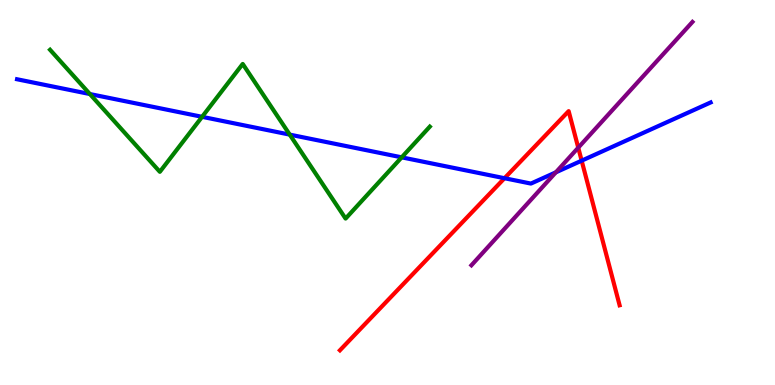[{'lines': ['blue', 'red'], 'intersections': [{'x': 6.51, 'y': 5.37}, {'x': 7.51, 'y': 5.83}]}, {'lines': ['green', 'red'], 'intersections': []}, {'lines': ['purple', 'red'], 'intersections': [{'x': 7.46, 'y': 6.16}]}, {'lines': ['blue', 'green'], 'intersections': [{'x': 1.16, 'y': 7.56}, {'x': 2.61, 'y': 6.97}, {'x': 3.74, 'y': 6.5}, {'x': 5.18, 'y': 5.91}]}, {'lines': ['blue', 'purple'], 'intersections': [{'x': 7.17, 'y': 5.52}]}, {'lines': ['green', 'purple'], 'intersections': []}]